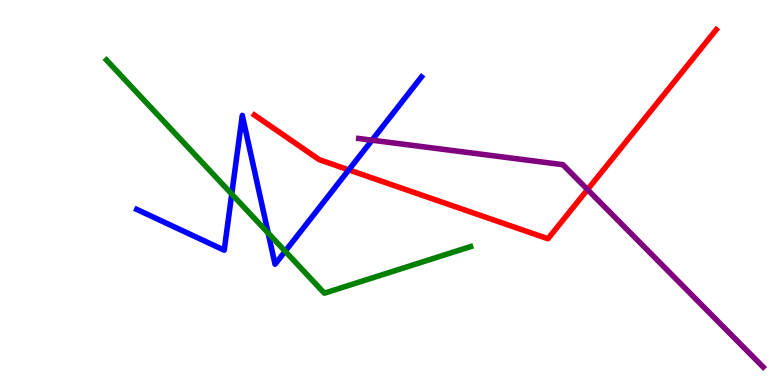[{'lines': ['blue', 'red'], 'intersections': [{'x': 4.5, 'y': 5.59}]}, {'lines': ['green', 'red'], 'intersections': []}, {'lines': ['purple', 'red'], 'intersections': [{'x': 7.58, 'y': 5.08}]}, {'lines': ['blue', 'green'], 'intersections': [{'x': 2.99, 'y': 4.96}, {'x': 3.46, 'y': 3.95}, {'x': 3.68, 'y': 3.47}]}, {'lines': ['blue', 'purple'], 'intersections': [{'x': 4.8, 'y': 6.36}]}, {'lines': ['green', 'purple'], 'intersections': []}]